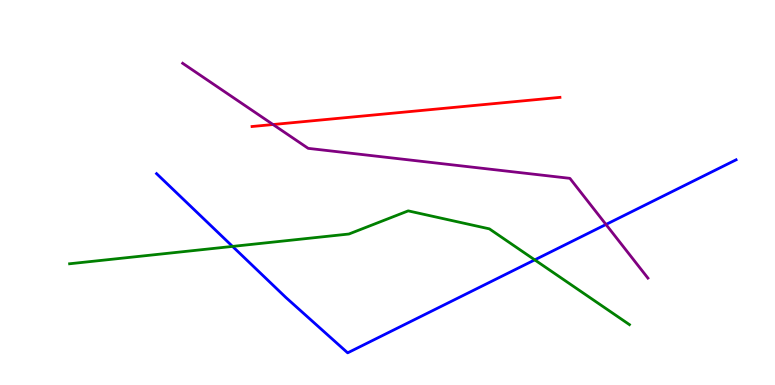[{'lines': ['blue', 'red'], 'intersections': []}, {'lines': ['green', 'red'], 'intersections': []}, {'lines': ['purple', 'red'], 'intersections': [{'x': 3.52, 'y': 6.77}]}, {'lines': ['blue', 'green'], 'intersections': [{'x': 3.0, 'y': 3.6}, {'x': 6.9, 'y': 3.25}]}, {'lines': ['blue', 'purple'], 'intersections': [{'x': 7.82, 'y': 4.17}]}, {'lines': ['green', 'purple'], 'intersections': []}]